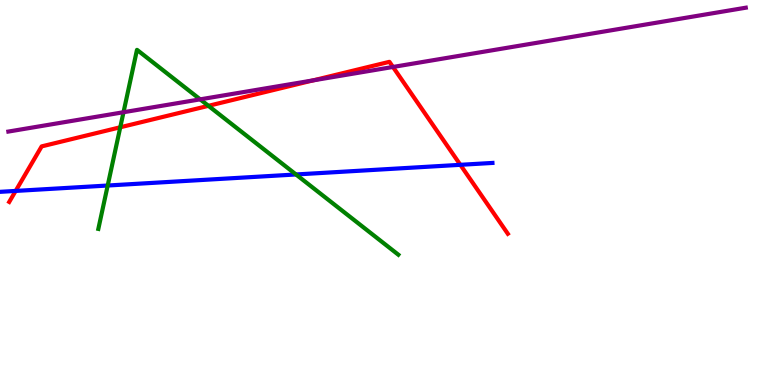[{'lines': ['blue', 'red'], 'intersections': [{'x': 0.202, 'y': 5.04}, {'x': 5.94, 'y': 5.72}]}, {'lines': ['green', 'red'], 'intersections': [{'x': 1.55, 'y': 6.69}, {'x': 2.69, 'y': 7.25}]}, {'lines': ['purple', 'red'], 'intersections': [{'x': 4.04, 'y': 7.91}, {'x': 5.07, 'y': 8.26}]}, {'lines': ['blue', 'green'], 'intersections': [{'x': 1.39, 'y': 5.18}, {'x': 3.82, 'y': 5.47}]}, {'lines': ['blue', 'purple'], 'intersections': []}, {'lines': ['green', 'purple'], 'intersections': [{'x': 1.59, 'y': 7.09}, {'x': 2.58, 'y': 7.42}]}]